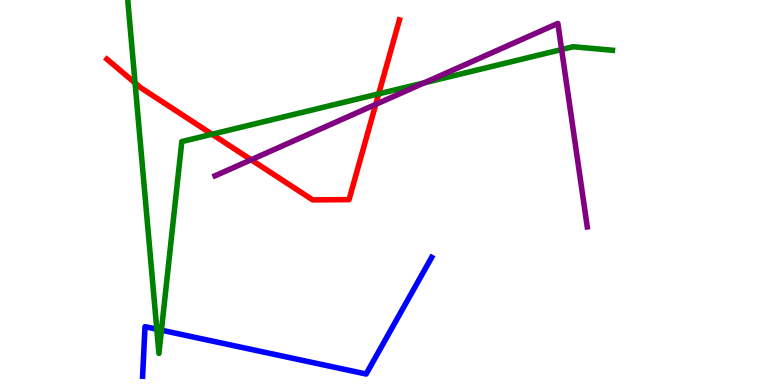[{'lines': ['blue', 'red'], 'intersections': []}, {'lines': ['green', 'red'], 'intersections': [{'x': 1.74, 'y': 7.85}, {'x': 2.74, 'y': 6.51}, {'x': 4.89, 'y': 7.56}]}, {'lines': ['purple', 'red'], 'intersections': [{'x': 3.24, 'y': 5.85}, {'x': 4.85, 'y': 7.29}]}, {'lines': ['blue', 'green'], 'intersections': [{'x': 2.02, 'y': 1.45}, {'x': 2.08, 'y': 1.42}]}, {'lines': ['blue', 'purple'], 'intersections': []}, {'lines': ['green', 'purple'], 'intersections': [{'x': 5.47, 'y': 7.85}, {'x': 7.25, 'y': 8.71}]}]